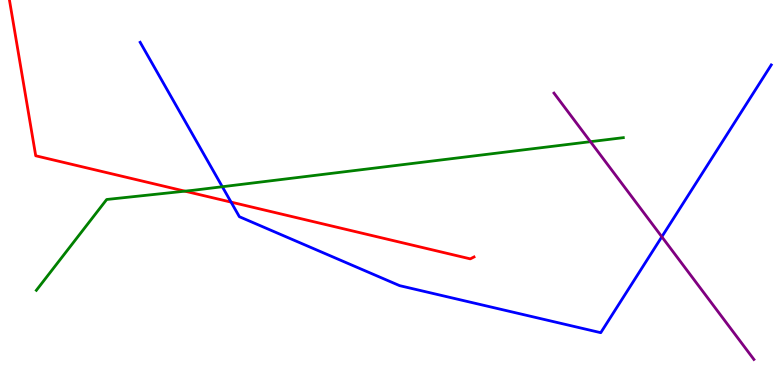[{'lines': ['blue', 'red'], 'intersections': [{'x': 2.98, 'y': 4.75}]}, {'lines': ['green', 'red'], 'intersections': [{'x': 2.39, 'y': 5.03}]}, {'lines': ['purple', 'red'], 'intersections': []}, {'lines': ['blue', 'green'], 'intersections': [{'x': 2.87, 'y': 5.15}]}, {'lines': ['blue', 'purple'], 'intersections': [{'x': 8.54, 'y': 3.85}]}, {'lines': ['green', 'purple'], 'intersections': [{'x': 7.62, 'y': 6.32}]}]